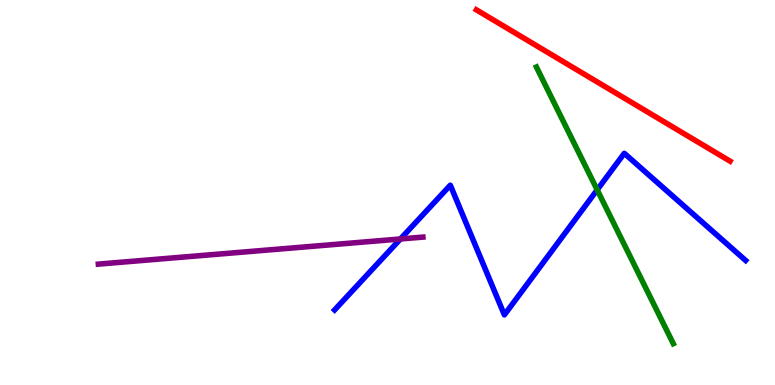[{'lines': ['blue', 'red'], 'intersections': []}, {'lines': ['green', 'red'], 'intersections': []}, {'lines': ['purple', 'red'], 'intersections': []}, {'lines': ['blue', 'green'], 'intersections': [{'x': 7.71, 'y': 5.07}]}, {'lines': ['blue', 'purple'], 'intersections': [{'x': 5.17, 'y': 3.79}]}, {'lines': ['green', 'purple'], 'intersections': []}]